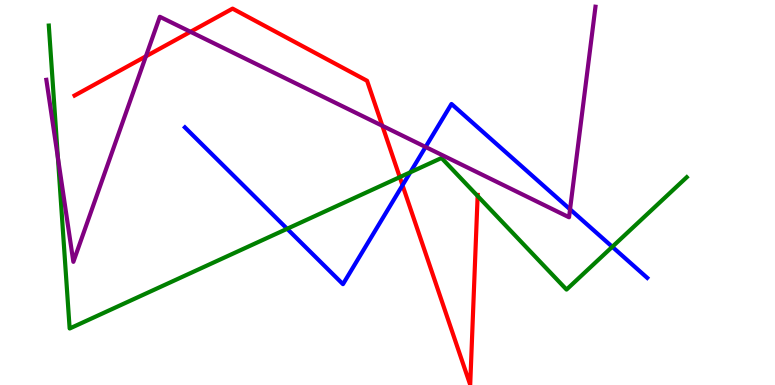[{'lines': ['blue', 'red'], 'intersections': [{'x': 5.19, 'y': 5.19}]}, {'lines': ['green', 'red'], 'intersections': [{'x': 5.16, 'y': 5.4}, {'x': 6.16, 'y': 4.91}]}, {'lines': ['purple', 'red'], 'intersections': [{'x': 1.88, 'y': 8.54}, {'x': 2.46, 'y': 9.17}, {'x': 4.93, 'y': 6.73}]}, {'lines': ['blue', 'green'], 'intersections': [{'x': 3.7, 'y': 4.06}, {'x': 5.29, 'y': 5.52}, {'x': 7.9, 'y': 3.59}]}, {'lines': ['blue', 'purple'], 'intersections': [{'x': 5.49, 'y': 6.18}, {'x': 7.36, 'y': 4.56}]}, {'lines': ['green', 'purple'], 'intersections': [{'x': 0.747, 'y': 5.91}]}]